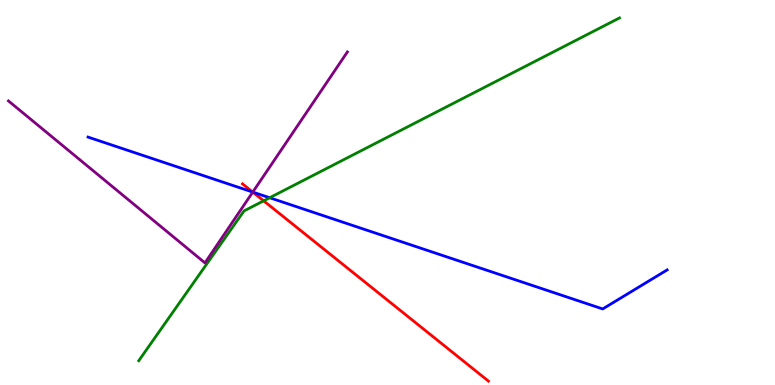[{'lines': ['blue', 'red'], 'intersections': [{'x': 3.26, 'y': 5.01}]}, {'lines': ['green', 'red'], 'intersections': [{'x': 3.4, 'y': 4.78}]}, {'lines': ['purple', 'red'], 'intersections': [{'x': 3.26, 'y': 5.01}]}, {'lines': ['blue', 'green'], 'intersections': [{'x': 3.48, 'y': 4.86}]}, {'lines': ['blue', 'purple'], 'intersections': [{'x': 3.26, 'y': 5.01}]}, {'lines': ['green', 'purple'], 'intersections': []}]